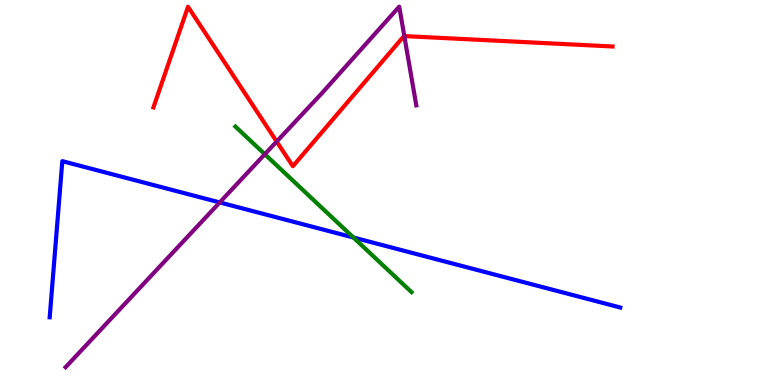[{'lines': ['blue', 'red'], 'intersections': []}, {'lines': ['green', 'red'], 'intersections': []}, {'lines': ['purple', 'red'], 'intersections': [{'x': 3.57, 'y': 6.32}, {'x': 5.22, 'y': 9.06}]}, {'lines': ['blue', 'green'], 'intersections': [{'x': 4.56, 'y': 3.83}]}, {'lines': ['blue', 'purple'], 'intersections': [{'x': 2.84, 'y': 4.74}]}, {'lines': ['green', 'purple'], 'intersections': [{'x': 3.42, 'y': 5.99}]}]